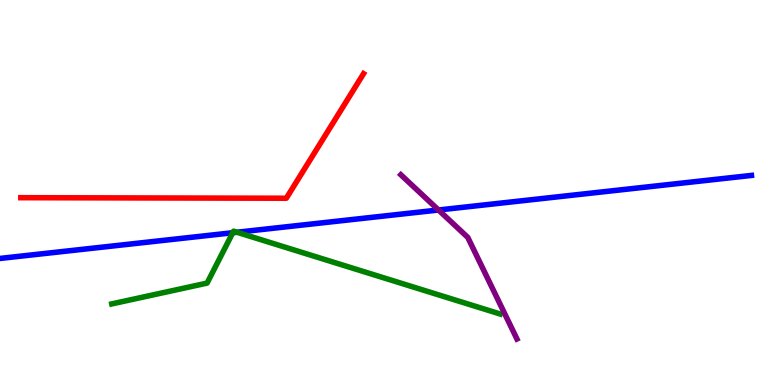[{'lines': ['blue', 'red'], 'intersections': []}, {'lines': ['green', 'red'], 'intersections': []}, {'lines': ['purple', 'red'], 'intersections': []}, {'lines': ['blue', 'green'], 'intersections': [{'x': 3.0, 'y': 3.96}, {'x': 3.06, 'y': 3.97}]}, {'lines': ['blue', 'purple'], 'intersections': [{'x': 5.66, 'y': 4.55}]}, {'lines': ['green', 'purple'], 'intersections': []}]